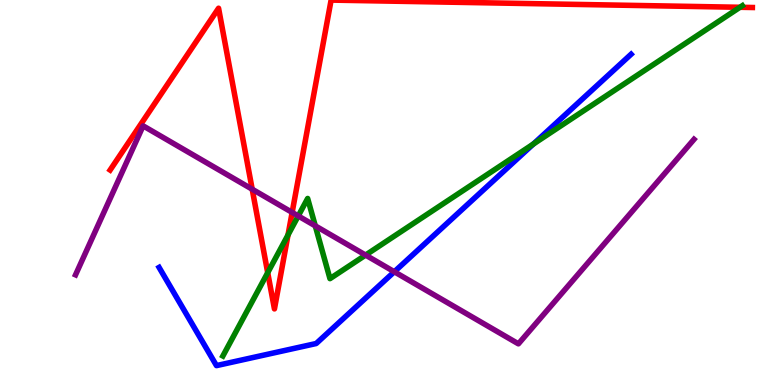[{'lines': ['blue', 'red'], 'intersections': []}, {'lines': ['green', 'red'], 'intersections': [{'x': 3.45, 'y': 2.92}, {'x': 3.72, 'y': 3.9}, {'x': 9.55, 'y': 9.81}]}, {'lines': ['purple', 'red'], 'intersections': [{'x': 3.25, 'y': 5.09}, {'x': 3.77, 'y': 4.48}]}, {'lines': ['blue', 'green'], 'intersections': [{'x': 6.88, 'y': 6.26}]}, {'lines': ['blue', 'purple'], 'intersections': [{'x': 5.09, 'y': 2.94}]}, {'lines': ['green', 'purple'], 'intersections': [{'x': 3.85, 'y': 4.39}, {'x': 4.07, 'y': 4.13}, {'x': 4.72, 'y': 3.37}]}]